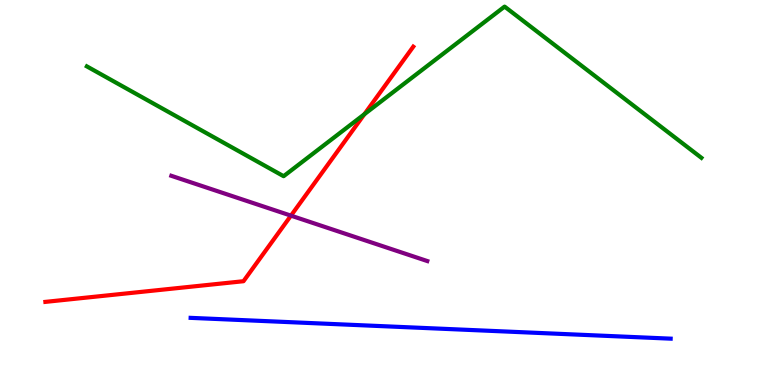[{'lines': ['blue', 'red'], 'intersections': []}, {'lines': ['green', 'red'], 'intersections': [{'x': 4.7, 'y': 7.03}]}, {'lines': ['purple', 'red'], 'intersections': [{'x': 3.75, 'y': 4.4}]}, {'lines': ['blue', 'green'], 'intersections': []}, {'lines': ['blue', 'purple'], 'intersections': []}, {'lines': ['green', 'purple'], 'intersections': []}]